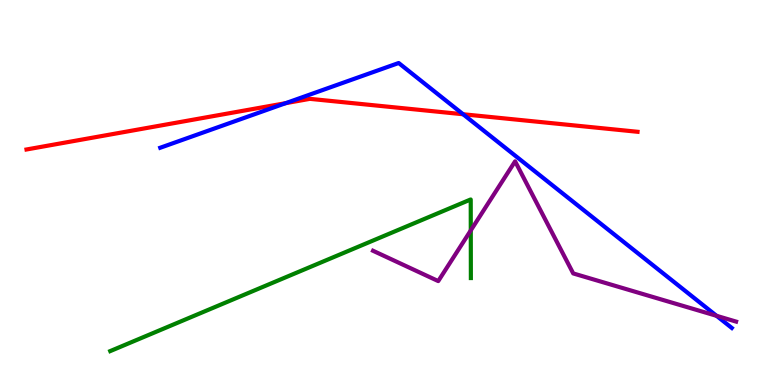[{'lines': ['blue', 'red'], 'intersections': [{'x': 3.69, 'y': 7.32}, {'x': 5.98, 'y': 7.03}]}, {'lines': ['green', 'red'], 'intersections': []}, {'lines': ['purple', 'red'], 'intersections': []}, {'lines': ['blue', 'green'], 'intersections': []}, {'lines': ['blue', 'purple'], 'intersections': [{'x': 9.25, 'y': 1.8}]}, {'lines': ['green', 'purple'], 'intersections': [{'x': 6.07, 'y': 4.02}]}]